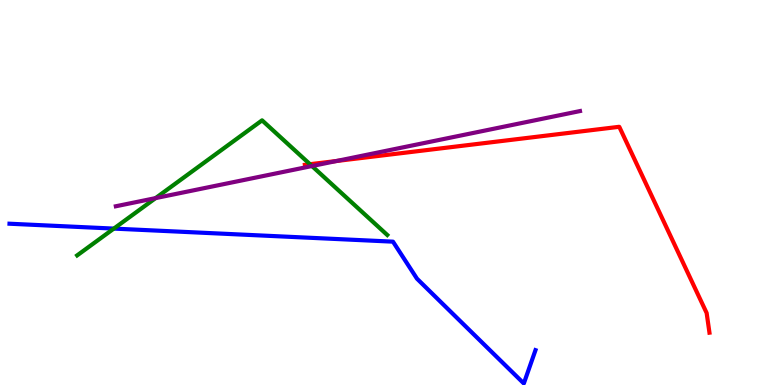[{'lines': ['blue', 'red'], 'intersections': []}, {'lines': ['green', 'red'], 'intersections': [{'x': 4.0, 'y': 5.73}]}, {'lines': ['purple', 'red'], 'intersections': [{'x': 4.34, 'y': 5.82}]}, {'lines': ['blue', 'green'], 'intersections': [{'x': 1.47, 'y': 4.06}]}, {'lines': ['blue', 'purple'], 'intersections': []}, {'lines': ['green', 'purple'], 'intersections': [{'x': 2.01, 'y': 4.85}, {'x': 4.03, 'y': 5.69}]}]